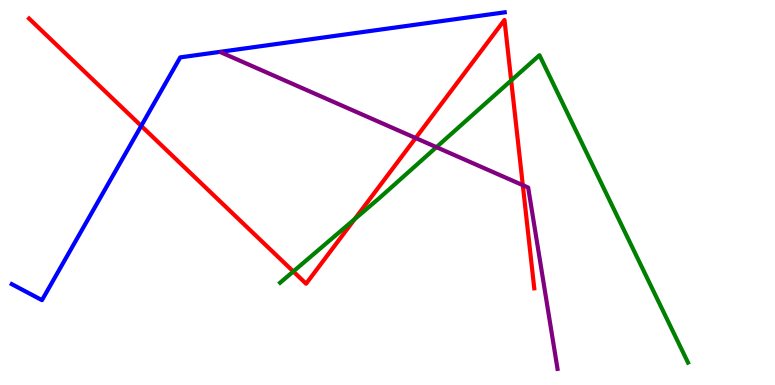[{'lines': ['blue', 'red'], 'intersections': [{'x': 1.82, 'y': 6.73}]}, {'lines': ['green', 'red'], 'intersections': [{'x': 3.78, 'y': 2.95}, {'x': 4.58, 'y': 4.31}, {'x': 6.6, 'y': 7.91}]}, {'lines': ['purple', 'red'], 'intersections': [{'x': 5.36, 'y': 6.41}, {'x': 6.75, 'y': 5.19}]}, {'lines': ['blue', 'green'], 'intersections': []}, {'lines': ['blue', 'purple'], 'intersections': []}, {'lines': ['green', 'purple'], 'intersections': [{'x': 5.63, 'y': 6.18}]}]